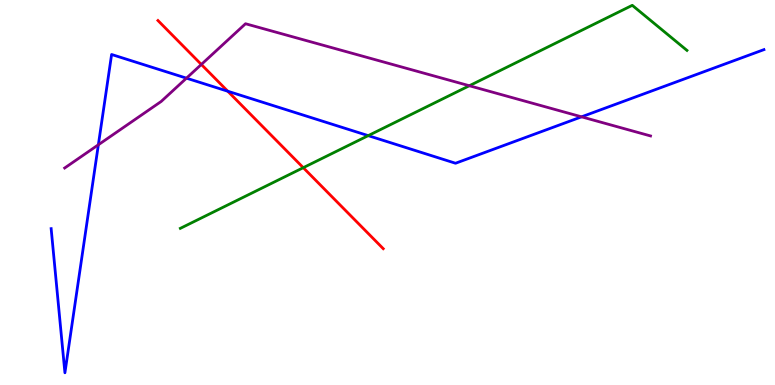[{'lines': ['blue', 'red'], 'intersections': [{'x': 2.94, 'y': 7.63}]}, {'lines': ['green', 'red'], 'intersections': [{'x': 3.91, 'y': 5.64}]}, {'lines': ['purple', 'red'], 'intersections': [{'x': 2.6, 'y': 8.33}]}, {'lines': ['blue', 'green'], 'intersections': [{'x': 4.75, 'y': 6.48}]}, {'lines': ['blue', 'purple'], 'intersections': [{'x': 1.27, 'y': 6.24}, {'x': 2.41, 'y': 7.97}, {'x': 7.5, 'y': 6.97}]}, {'lines': ['green', 'purple'], 'intersections': [{'x': 6.06, 'y': 7.77}]}]